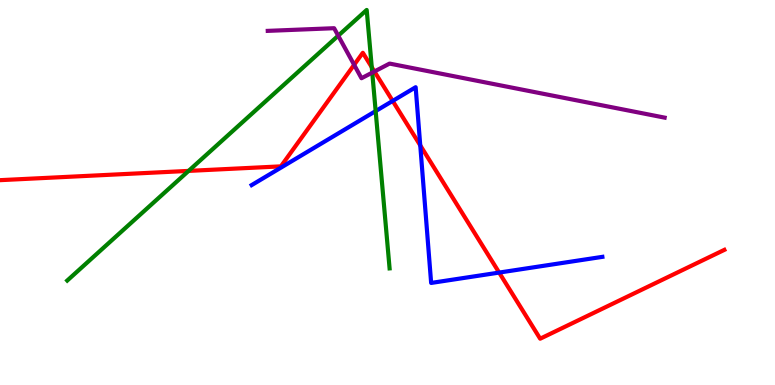[{'lines': ['blue', 'red'], 'intersections': [{'x': 5.07, 'y': 7.38}, {'x': 5.42, 'y': 6.22}, {'x': 6.44, 'y': 2.92}]}, {'lines': ['green', 'red'], 'intersections': [{'x': 2.43, 'y': 5.56}, {'x': 4.8, 'y': 8.25}]}, {'lines': ['purple', 'red'], 'intersections': [{'x': 4.57, 'y': 8.32}, {'x': 4.83, 'y': 8.14}]}, {'lines': ['blue', 'green'], 'intersections': [{'x': 4.85, 'y': 7.11}]}, {'lines': ['blue', 'purple'], 'intersections': []}, {'lines': ['green', 'purple'], 'intersections': [{'x': 4.36, 'y': 9.07}, {'x': 4.8, 'y': 8.11}]}]